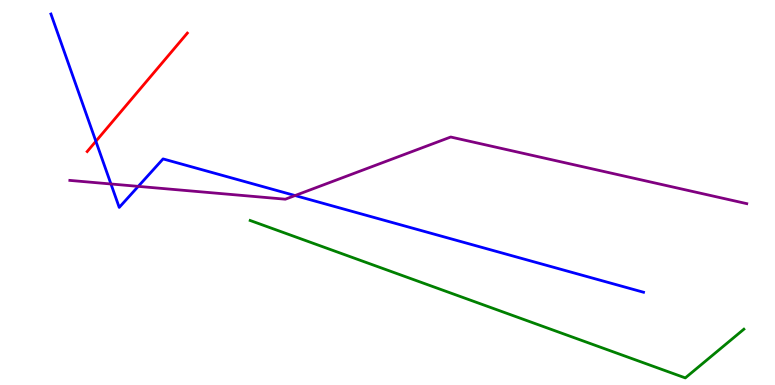[{'lines': ['blue', 'red'], 'intersections': [{'x': 1.24, 'y': 6.33}]}, {'lines': ['green', 'red'], 'intersections': []}, {'lines': ['purple', 'red'], 'intersections': []}, {'lines': ['blue', 'green'], 'intersections': []}, {'lines': ['blue', 'purple'], 'intersections': [{'x': 1.43, 'y': 5.22}, {'x': 1.78, 'y': 5.16}, {'x': 3.81, 'y': 4.92}]}, {'lines': ['green', 'purple'], 'intersections': []}]